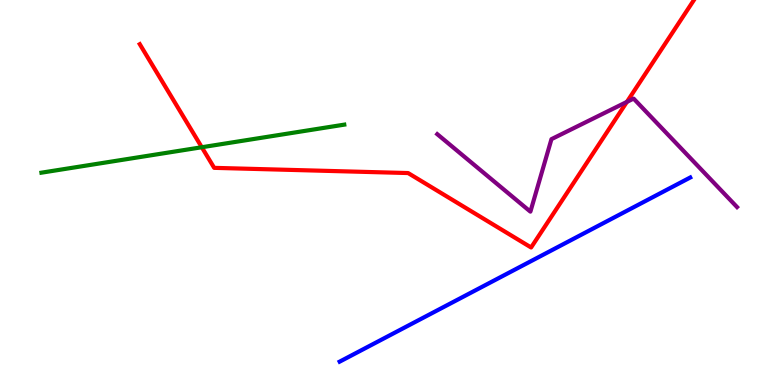[{'lines': ['blue', 'red'], 'intersections': []}, {'lines': ['green', 'red'], 'intersections': [{'x': 2.6, 'y': 6.18}]}, {'lines': ['purple', 'red'], 'intersections': [{'x': 8.09, 'y': 7.35}]}, {'lines': ['blue', 'green'], 'intersections': []}, {'lines': ['blue', 'purple'], 'intersections': []}, {'lines': ['green', 'purple'], 'intersections': []}]